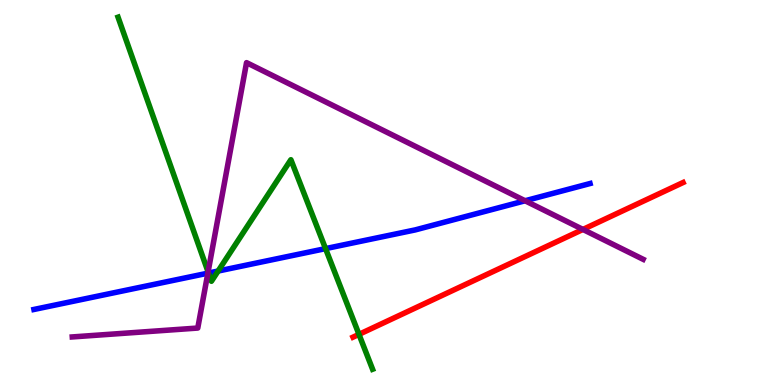[{'lines': ['blue', 'red'], 'intersections': []}, {'lines': ['green', 'red'], 'intersections': [{'x': 4.63, 'y': 1.32}]}, {'lines': ['purple', 'red'], 'intersections': [{'x': 7.52, 'y': 4.04}]}, {'lines': ['blue', 'green'], 'intersections': [{'x': 2.69, 'y': 2.91}, {'x': 2.81, 'y': 2.96}, {'x': 4.2, 'y': 3.54}]}, {'lines': ['blue', 'purple'], 'intersections': [{'x': 2.68, 'y': 2.9}, {'x': 6.78, 'y': 4.79}]}, {'lines': ['green', 'purple'], 'intersections': [{'x': 2.69, 'y': 2.94}]}]